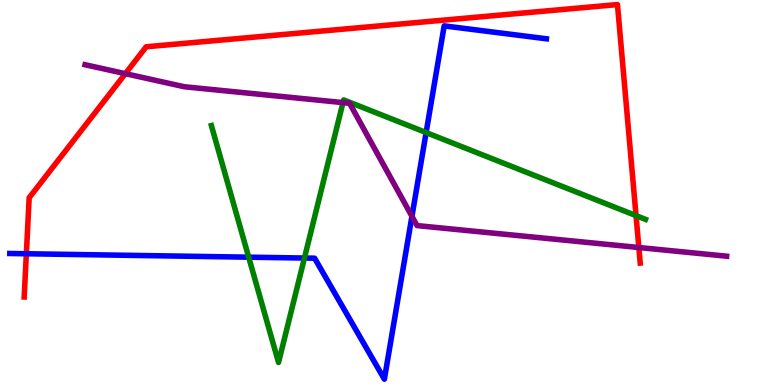[{'lines': ['blue', 'red'], 'intersections': [{'x': 0.34, 'y': 3.41}]}, {'lines': ['green', 'red'], 'intersections': [{'x': 8.21, 'y': 4.4}]}, {'lines': ['purple', 'red'], 'intersections': [{'x': 1.62, 'y': 8.09}, {'x': 8.24, 'y': 3.57}]}, {'lines': ['blue', 'green'], 'intersections': [{'x': 3.21, 'y': 3.32}, {'x': 3.93, 'y': 3.3}, {'x': 5.5, 'y': 6.56}]}, {'lines': ['blue', 'purple'], 'intersections': [{'x': 5.32, 'y': 4.38}]}, {'lines': ['green', 'purple'], 'intersections': [{'x': 4.43, 'y': 7.33}]}]